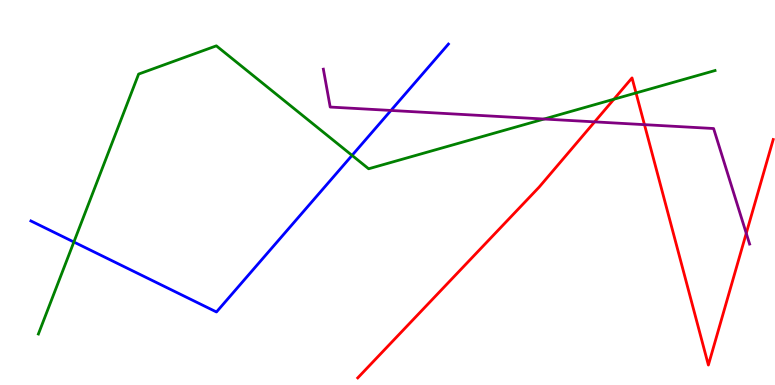[{'lines': ['blue', 'red'], 'intersections': []}, {'lines': ['green', 'red'], 'intersections': [{'x': 7.92, 'y': 7.42}, {'x': 8.21, 'y': 7.59}]}, {'lines': ['purple', 'red'], 'intersections': [{'x': 7.67, 'y': 6.83}, {'x': 8.32, 'y': 6.76}, {'x': 9.63, 'y': 3.94}]}, {'lines': ['blue', 'green'], 'intersections': [{'x': 0.953, 'y': 3.71}, {'x': 4.54, 'y': 5.96}]}, {'lines': ['blue', 'purple'], 'intersections': [{'x': 5.04, 'y': 7.13}]}, {'lines': ['green', 'purple'], 'intersections': [{'x': 7.02, 'y': 6.91}]}]